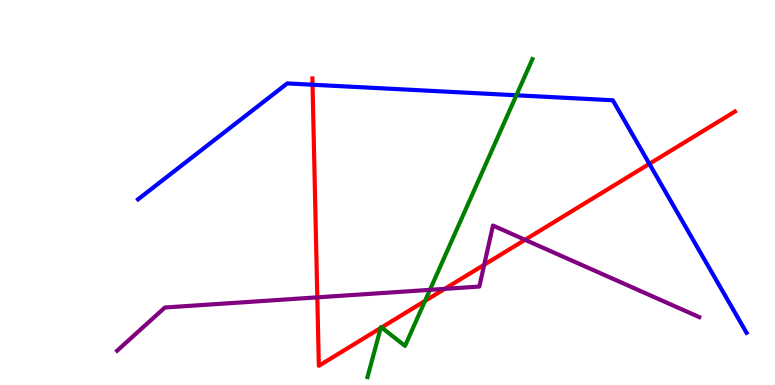[{'lines': ['blue', 'red'], 'intersections': [{'x': 4.03, 'y': 7.8}, {'x': 8.38, 'y': 5.74}]}, {'lines': ['green', 'red'], 'intersections': [{'x': 4.91, 'y': 1.48}, {'x': 4.92, 'y': 1.49}, {'x': 5.48, 'y': 2.18}]}, {'lines': ['purple', 'red'], 'intersections': [{'x': 4.09, 'y': 2.28}, {'x': 5.74, 'y': 2.5}, {'x': 6.25, 'y': 3.12}, {'x': 6.77, 'y': 3.77}]}, {'lines': ['blue', 'green'], 'intersections': [{'x': 6.66, 'y': 7.53}]}, {'lines': ['blue', 'purple'], 'intersections': []}, {'lines': ['green', 'purple'], 'intersections': [{'x': 5.55, 'y': 2.47}]}]